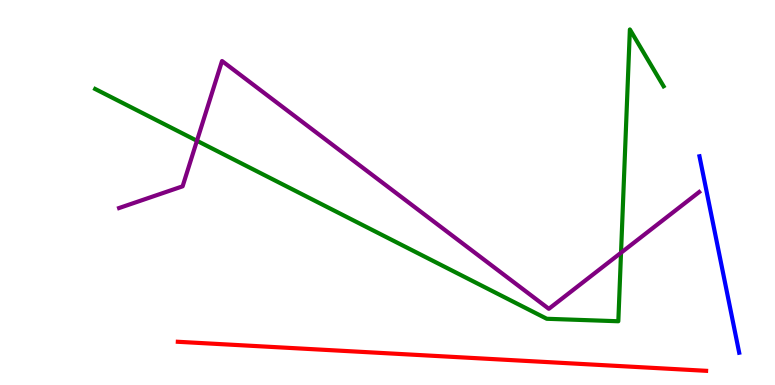[{'lines': ['blue', 'red'], 'intersections': []}, {'lines': ['green', 'red'], 'intersections': []}, {'lines': ['purple', 'red'], 'intersections': []}, {'lines': ['blue', 'green'], 'intersections': []}, {'lines': ['blue', 'purple'], 'intersections': []}, {'lines': ['green', 'purple'], 'intersections': [{'x': 2.54, 'y': 6.34}, {'x': 8.01, 'y': 3.44}]}]